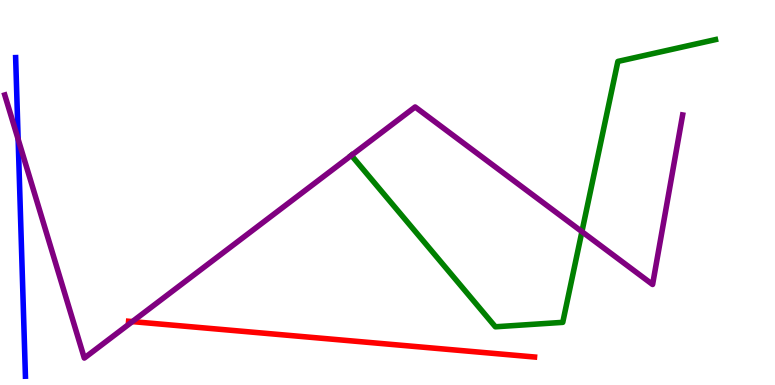[{'lines': ['blue', 'red'], 'intersections': []}, {'lines': ['green', 'red'], 'intersections': []}, {'lines': ['purple', 'red'], 'intersections': [{'x': 1.71, 'y': 1.65}]}, {'lines': ['blue', 'green'], 'intersections': []}, {'lines': ['blue', 'purple'], 'intersections': [{'x': 0.234, 'y': 6.38}]}, {'lines': ['green', 'purple'], 'intersections': [{'x': 4.53, 'y': 5.96}, {'x': 7.51, 'y': 3.98}]}]